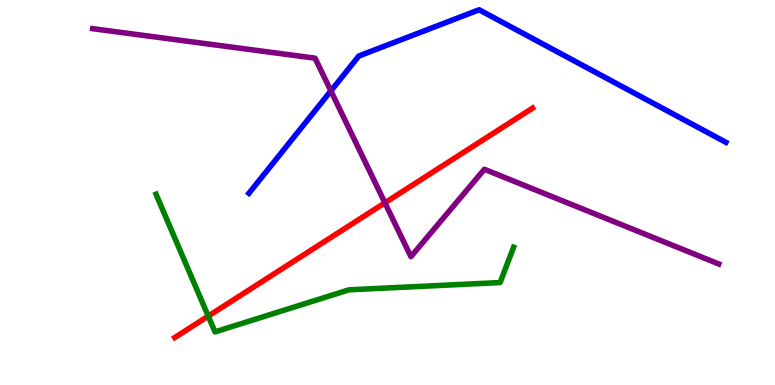[{'lines': ['blue', 'red'], 'intersections': []}, {'lines': ['green', 'red'], 'intersections': [{'x': 2.69, 'y': 1.79}]}, {'lines': ['purple', 'red'], 'intersections': [{'x': 4.97, 'y': 4.73}]}, {'lines': ['blue', 'green'], 'intersections': []}, {'lines': ['blue', 'purple'], 'intersections': [{'x': 4.27, 'y': 7.64}]}, {'lines': ['green', 'purple'], 'intersections': []}]